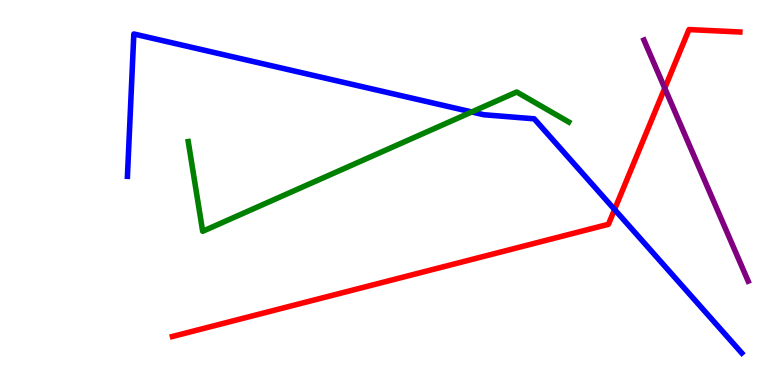[{'lines': ['blue', 'red'], 'intersections': [{'x': 7.93, 'y': 4.56}]}, {'lines': ['green', 'red'], 'intersections': []}, {'lines': ['purple', 'red'], 'intersections': [{'x': 8.58, 'y': 7.71}]}, {'lines': ['blue', 'green'], 'intersections': [{'x': 6.09, 'y': 7.09}]}, {'lines': ['blue', 'purple'], 'intersections': []}, {'lines': ['green', 'purple'], 'intersections': []}]